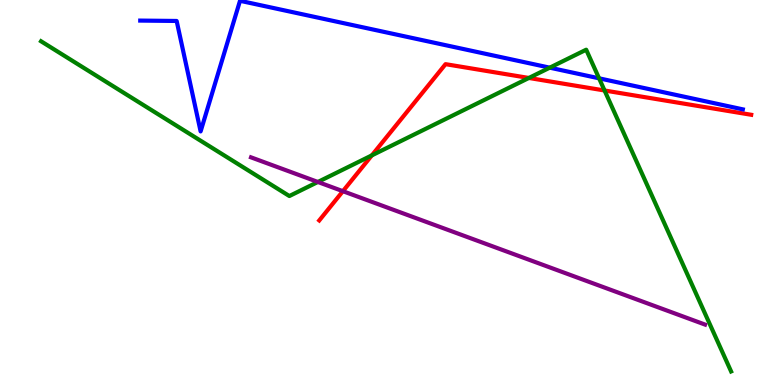[{'lines': ['blue', 'red'], 'intersections': []}, {'lines': ['green', 'red'], 'intersections': [{'x': 4.8, 'y': 5.96}, {'x': 6.82, 'y': 7.98}, {'x': 7.8, 'y': 7.65}]}, {'lines': ['purple', 'red'], 'intersections': [{'x': 4.42, 'y': 5.03}]}, {'lines': ['blue', 'green'], 'intersections': [{'x': 7.09, 'y': 8.24}, {'x': 7.73, 'y': 7.97}]}, {'lines': ['blue', 'purple'], 'intersections': []}, {'lines': ['green', 'purple'], 'intersections': [{'x': 4.1, 'y': 5.27}]}]